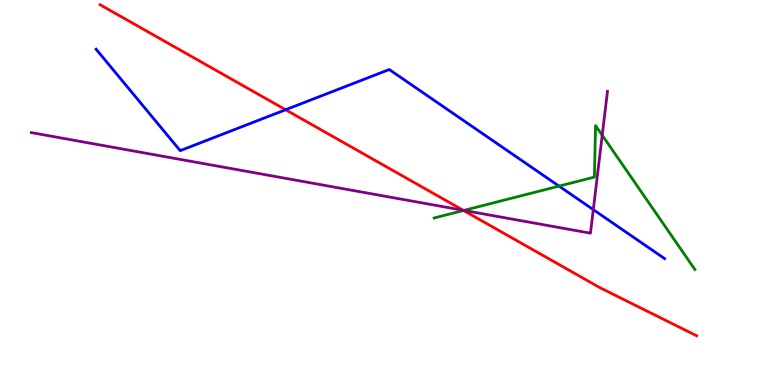[{'lines': ['blue', 'red'], 'intersections': [{'x': 3.69, 'y': 7.15}]}, {'lines': ['green', 'red'], 'intersections': [{'x': 5.98, 'y': 4.53}]}, {'lines': ['purple', 'red'], 'intersections': [{'x': 5.98, 'y': 4.54}]}, {'lines': ['blue', 'green'], 'intersections': [{'x': 7.21, 'y': 5.17}]}, {'lines': ['blue', 'purple'], 'intersections': [{'x': 7.66, 'y': 4.55}]}, {'lines': ['green', 'purple'], 'intersections': [{'x': 5.99, 'y': 4.53}, {'x': 7.77, 'y': 6.49}]}]